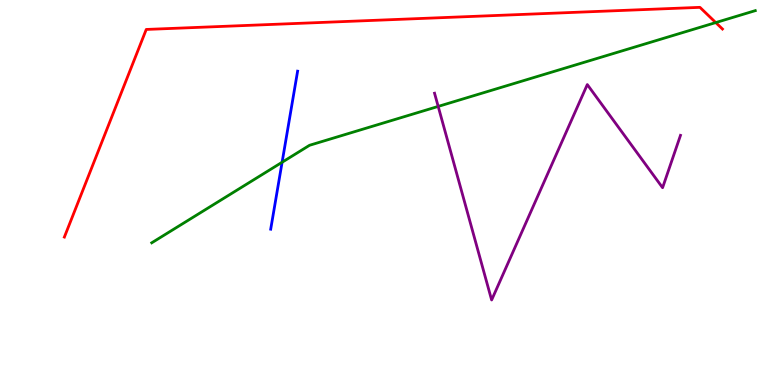[{'lines': ['blue', 'red'], 'intersections': []}, {'lines': ['green', 'red'], 'intersections': [{'x': 9.24, 'y': 9.41}]}, {'lines': ['purple', 'red'], 'intersections': []}, {'lines': ['blue', 'green'], 'intersections': [{'x': 3.64, 'y': 5.79}]}, {'lines': ['blue', 'purple'], 'intersections': []}, {'lines': ['green', 'purple'], 'intersections': [{'x': 5.65, 'y': 7.24}]}]